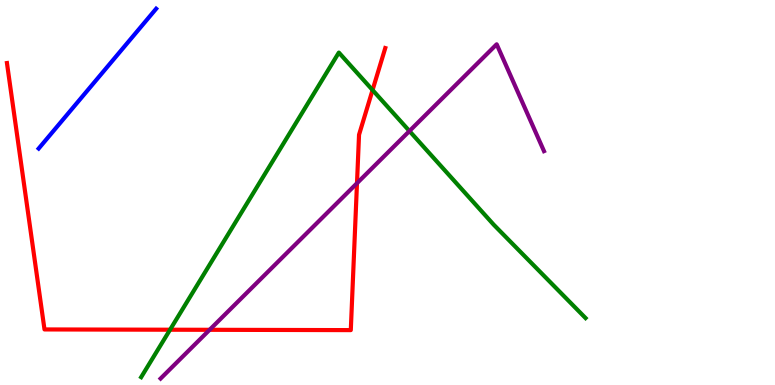[{'lines': ['blue', 'red'], 'intersections': []}, {'lines': ['green', 'red'], 'intersections': [{'x': 2.19, 'y': 1.44}, {'x': 4.81, 'y': 7.66}]}, {'lines': ['purple', 'red'], 'intersections': [{'x': 2.7, 'y': 1.43}, {'x': 4.61, 'y': 5.24}]}, {'lines': ['blue', 'green'], 'intersections': []}, {'lines': ['blue', 'purple'], 'intersections': []}, {'lines': ['green', 'purple'], 'intersections': [{'x': 5.28, 'y': 6.6}]}]